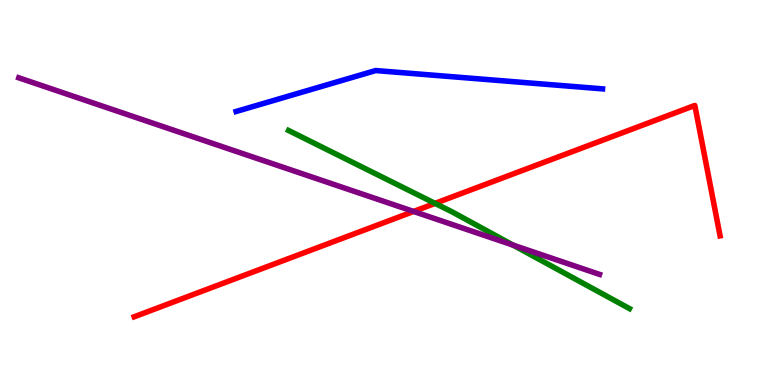[{'lines': ['blue', 'red'], 'intersections': []}, {'lines': ['green', 'red'], 'intersections': [{'x': 5.61, 'y': 4.72}]}, {'lines': ['purple', 'red'], 'intersections': [{'x': 5.34, 'y': 4.51}]}, {'lines': ['blue', 'green'], 'intersections': []}, {'lines': ['blue', 'purple'], 'intersections': []}, {'lines': ['green', 'purple'], 'intersections': [{'x': 6.62, 'y': 3.63}]}]